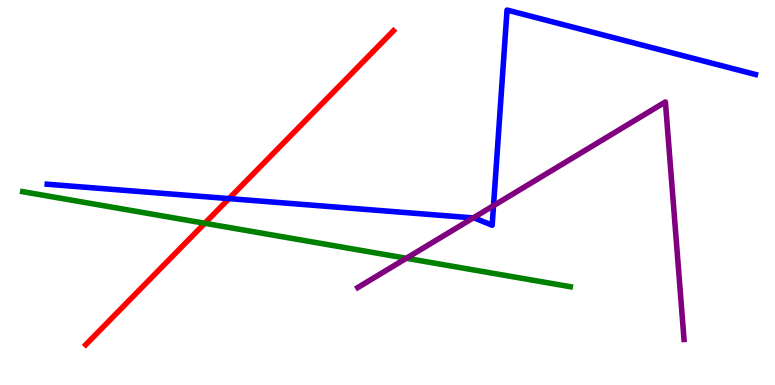[{'lines': ['blue', 'red'], 'intersections': [{'x': 2.95, 'y': 4.84}]}, {'lines': ['green', 'red'], 'intersections': [{'x': 2.64, 'y': 4.2}]}, {'lines': ['purple', 'red'], 'intersections': []}, {'lines': ['blue', 'green'], 'intersections': []}, {'lines': ['blue', 'purple'], 'intersections': [{'x': 6.11, 'y': 4.34}, {'x': 6.37, 'y': 4.66}]}, {'lines': ['green', 'purple'], 'intersections': [{'x': 5.24, 'y': 3.29}]}]